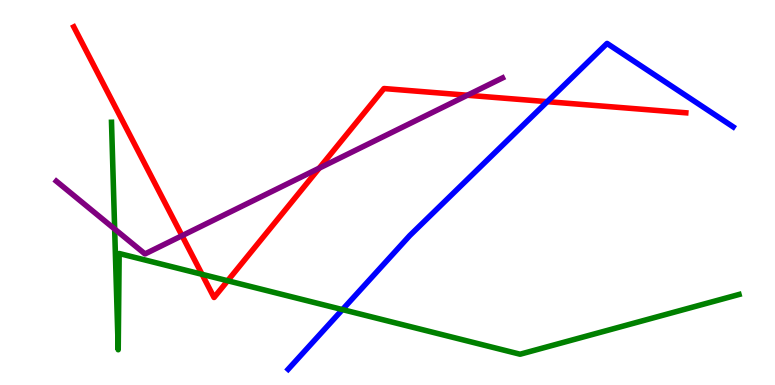[{'lines': ['blue', 'red'], 'intersections': [{'x': 7.06, 'y': 7.36}]}, {'lines': ['green', 'red'], 'intersections': [{'x': 2.61, 'y': 2.87}, {'x': 2.94, 'y': 2.71}]}, {'lines': ['purple', 'red'], 'intersections': [{'x': 2.35, 'y': 3.88}, {'x': 4.12, 'y': 5.63}, {'x': 6.03, 'y': 7.53}]}, {'lines': ['blue', 'green'], 'intersections': [{'x': 4.42, 'y': 1.96}]}, {'lines': ['blue', 'purple'], 'intersections': []}, {'lines': ['green', 'purple'], 'intersections': [{'x': 1.48, 'y': 4.05}]}]